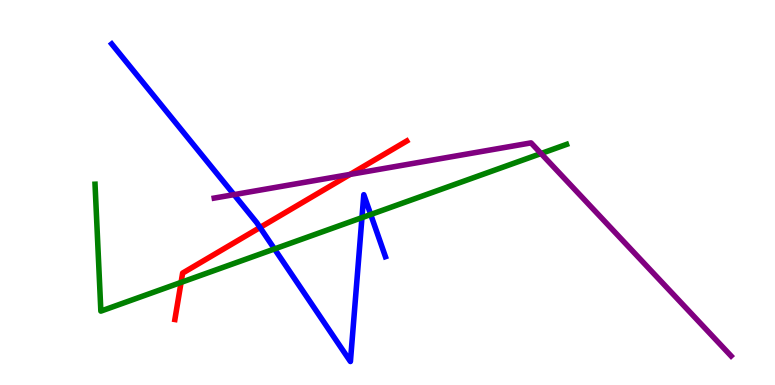[{'lines': ['blue', 'red'], 'intersections': [{'x': 3.35, 'y': 4.09}]}, {'lines': ['green', 'red'], 'intersections': [{'x': 2.34, 'y': 2.67}]}, {'lines': ['purple', 'red'], 'intersections': [{'x': 4.52, 'y': 5.47}]}, {'lines': ['blue', 'green'], 'intersections': [{'x': 3.54, 'y': 3.53}, {'x': 4.67, 'y': 4.35}, {'x': 4.78, 'y': 4.43}]}, {'lines': ['blue', 'purple'], 'intersections': [{'x': 3.02, 'y': 4.94}]}, {'lines': ['green', 'purple'], 'intersections': [{'x': 6.98, 'y': 6.01}]}]